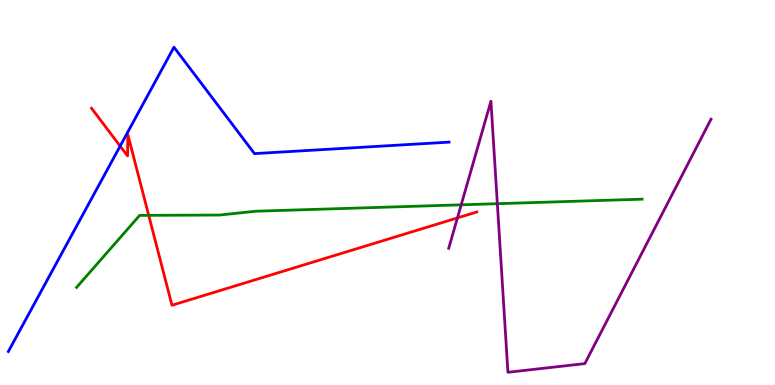[{'lines': ['blue', 'red'], 'intersections': [{'x': 1.55, 'y': 6.21}]}, {'lines': ['green', 'red'], 'intersections': [{'x': 1.92, 'y': 4.41}]}, {'lines': ['purple', 'red'], 'intersections': [{'x': 5.9, 'y': 4.34}]}, {'lines': ['blue', 'green'], 'intersections': []}, {'lines': ['blue', 'purple'], 'intersections': []}, {'lines': ['green', 'purple'], 'intersections': [{'x': 5.95, 'y': 4.68}, {'x': 6.42, 'y': 4.71}]}]